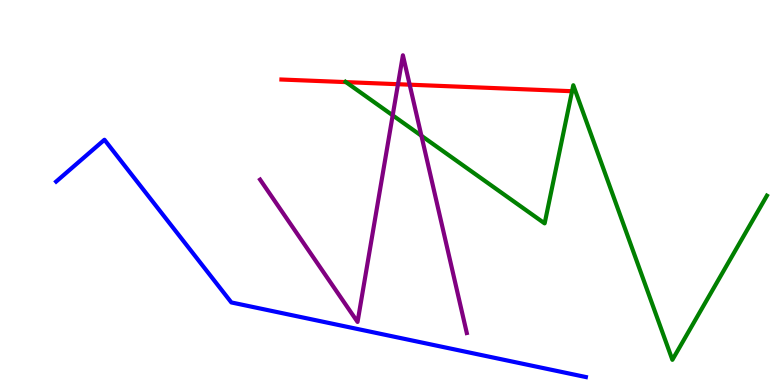[{'lines': ['blue', 'red'], 'intersections': []}, {'lines': ['green', 'red'], 'intersections': [{'x': 4.46, 'y': 7.87}]}, {'lines': ['purple', 'red'], 'intersections': [{'x': 5.14, 'y': 7.81}, {'x': 5.29, 'y': 7.8}]}, {'lines': ['blue', 'green'], 'intersections': []}, {'lines': ['blue', 'purple'], 'intersections': []}, {'lines': ['green', 'purple'], 'intersections': [{'x': 5.07, 'y': 7.0}, {'x': 5.44, 'y': 6.47}]}]